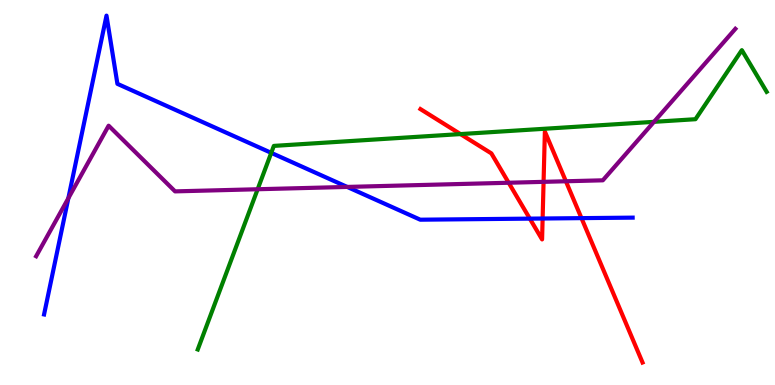[{'lines': ['blue', 'red'], 'intersections': [{'x': 6.84, 'y': 4.32}, {'x': 7.0, 'y': 4.32}, {'x': 7.5, 'y': 4.33}]}, {'lines': ['green', 'red'], 'intersections': [{'x': 5.94, 'y': 6.52}]}, {'lines': ['purple', 'red'], 'intersections': [{'x': 6.56, 'y': 5.25}, {'x': 7.01, 'y': 5.28}, {'x': 7.3, 'y': 5.29}]}, {'lines': ['blue', 'green'], 'intersections': [{'x': 3.5, 'y': 6.03}]}, {'lines': ['blue', 'purple'], 'intersections': [{'x': 0.882, 'y': 4.85}, {'x': 4.48, 'y': 5.14}]}, {'lines': ['green', 'purple'], 'intersections': [{'x': 3.32, 'y': 5.08}, {'x': 8.44, 'y': 6.84}]}]